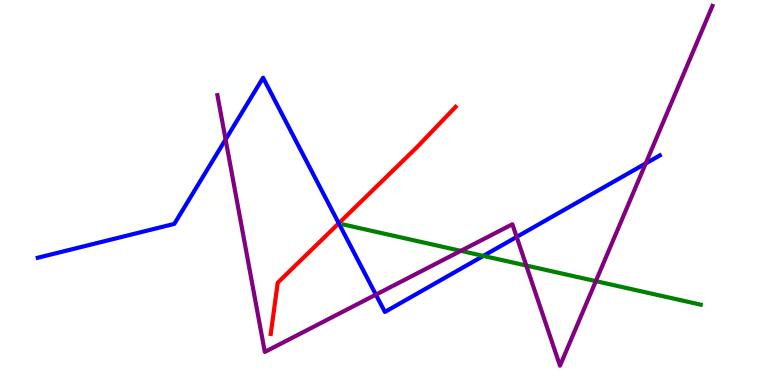[{'lines': ['blue', 'red'], 'intersections': [{'x': 4.37, 'y': 4.2}]}, {'lines': ['green', 'red'], 'intersections': []}, {'lines': ['purple', 'red'], 'intersections': []}, {'lines': ['blue', 'green'], 'intersections': [{'x': 6.24, 'y': 3.35}]}, {'lines': ['blue', 'purple'], 'intersections': [{'x': 2.91, 'y': 6.38}, {'x': 4.85, 'y': 2.35}, {'x': 6.67, 'y': 3.85}, {'x': 8.33, 'y': 5.75}]}, {'lines': ['green', 'purple'], 'intersections': [{'x': 5.95, 'y': 3.48}, {'x': 6.79, 'y': 3.1}, {'x': 7.69, 'y': 2.7}]}]